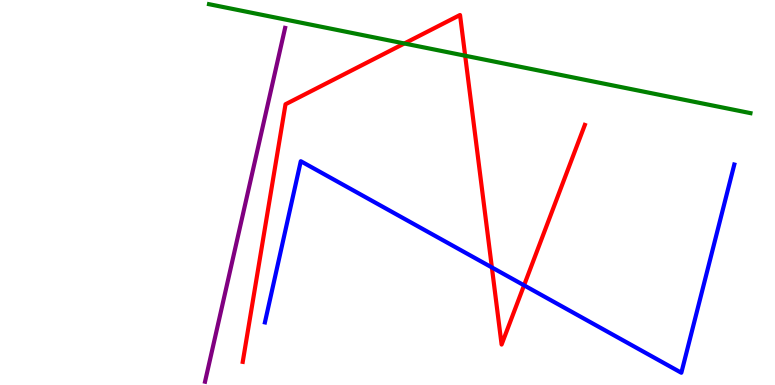[{'lines': ['blue', 'red'], 'intersections': [{'x': 6.35, 'y': 3.05}, {'x': 6.76, 'y': 2.59}]}, {'lines': ['green', 'red'], 'intersections': [{'x': 5.22, 'y': 8.87}, {'x': 6.0, 'y': 8.55}]}, {'lines': ['purple', 'red'], 'intersections': []}, {'lines': ['blue', 'green'], 'intersections': []}, {'lines': ['blue', 'purple'], 'intersections': []}, {'lines': ['green', 'purple'], 'intersections': []}]